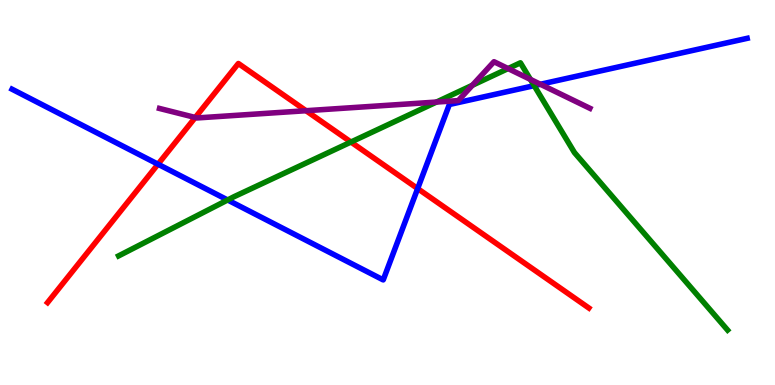[{'lines': ['blue', 'red'], 'intersections': [{'x': 2.04, 'y': 5.74}, {'x': 5.39, 'y': 5.1}]}, {'lines': ['green', 'red'], 'intersections': [{'x': 4.53, 'y': 6.31}]}, {'lines': ['purple', 'red'], 'intersections': [{'x': 2.52, 'y': 6.95}, {'x': 3.95, 'y': 7.12}]}, {'lines': ['blue', 'green'], 'intersections': [{'x': 2.94, 'y': 4.81}, {'x': 6.89, 'y': 7.78}]}, {'lines': ['blue', 'purple'], 'intersections': [{'x': 6.97, 'y': 7.81}]}, {'lines': ['green', 'purple'], 'intersections': [{'x': 5.63, 'y': 7.35}, {'x': 6.1, 'y': 7.79}, {'x': 6.56, 'y': 8.22}, {'x': 6.84, 'y': 7.94}]}]